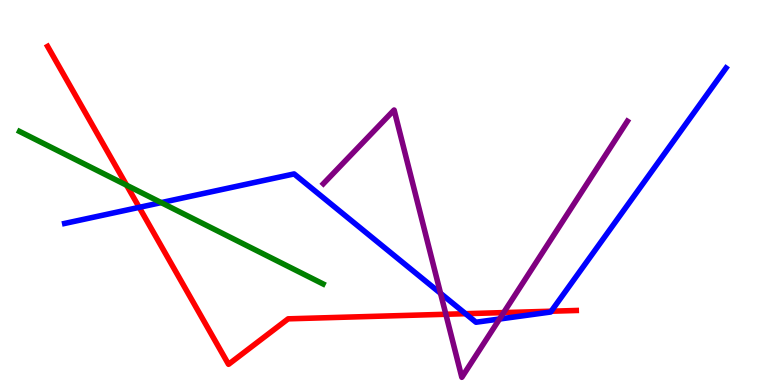[{'lines': ['blue', 'red'], 'intersections': [{'x': 1.8, 'y': 4.61}, {'x': 6.01, 'y': 1.85}, {'x': 7.11, 'y': 1.92}]}, {'lines': ['green', 'red'], 'intersections': [{'x': 1.63, 'y': 5.19}]}, {'lines': ['purple', 'red'], 'intersections': [{'x': 5.75, 'y': 1.84}, {'x': 6.5, 'y': 1.88}]}, {'lines': ['blue', 'green'], 'intersections': [{'x': 2.08, 'y': 4.74}]}, {'lines': ['blue', 'purple'], 'intersections': [{'x': 5.68, 'y': 2.38}, {'x': 6.45, 'y': 1.71}]}, {'lines': ['green', 'purple'], 'intersections': []}]